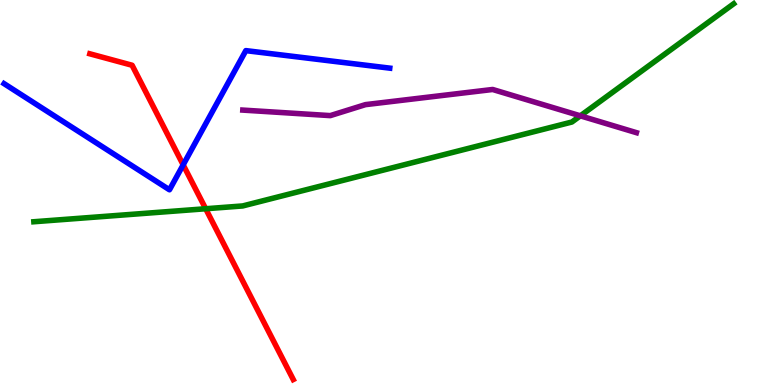[{'lines': ['blue', 'red'], 'intersections': [{'x': 2.36, 'y': 5.72}]}, {'lines': ['green', 'red'], 'intersections': [{'x': 2.65, 'y': 4.58}]}, {'lines': ['purple', 'red'], 'intersections': []}, {'lines': ['blue', 'green'], 'intersections': []}, {'lines': ['blue', 'purple'], 'intersections': []}, {'lines': ['green', 'purple'], 'intersections': [{'x': 7.49, 'y': 6.99}]}]